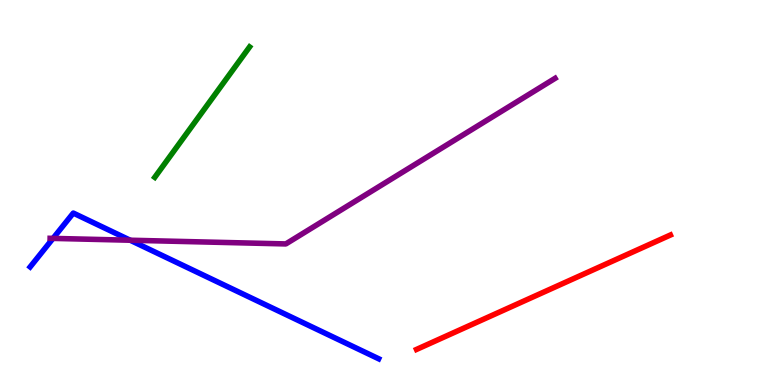[{'lines': ['blue', 'red'], 'intersections': []}, {'lines': ['green', 'red'], 'intersections': []}, {'lines': ['purple', 'red'], 'intersections': []}, {'lines': ['blue', 'green'], 'intersections': []}, {'lines': ['blue', 'purple'], 'intersections': [{'x': 0.684, 'y': 3.81}, {'x': 1.68, 'y': 3.76}]}, {'lines': ['green', 'purple'], 'intersections': []}]